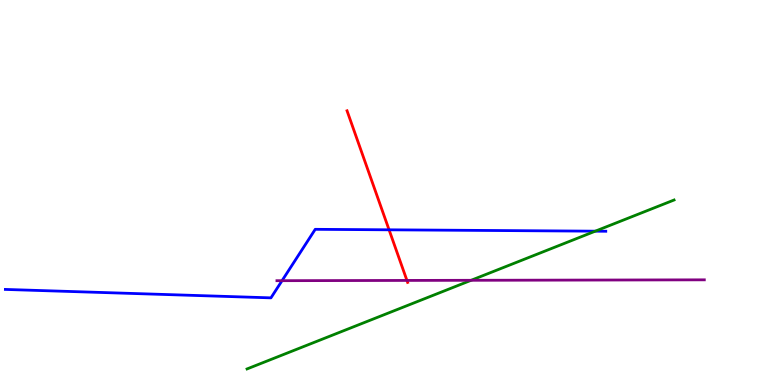[{'lines': ['blue', 'red'], 'intersections': [{'x': 5.02, 'y': 4.03}]}, {'lines': ['green', 'red'], 'intersections': []}, {'lines': ['purple', 'red'], 'intersections': [{'x': 5.25, 'y': 2.72}]}, {'lines': ['blue', 'green'], 'intersections': [{'x': 7.68, 'y': 4.0}]}, {'lines': ['blue', 'purple'], 'intersections': [{'x': 3.64, 'y': 2.71}]}, {'lines': ['green', 'purple'], 'intersections': [{'x': 6.08, 'y': 2.72}]}]